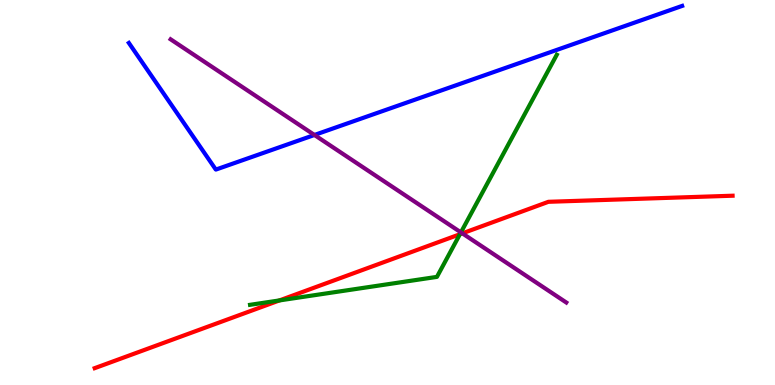[{'lines': ['blue', 'red'], 'intersections': []}, {'lines': ['green', 'red'], 'intersections': [{'x': 3.61, 'y': 2.2}, {'x': 5.93, 'y': 3.92}]}, {'lines': ['purple', 'red'], 'intersections': [{'x': 5.97, 'y': 3.94}]}, {'lines': ['blue', 'green'], 'intersections': []}, {'lines': ['blue', 'purple'], 'intersections': [{'x': 4.06, 'y': 6.49}]}, {'lines': ['green', 'purple'], 'intersections': [{'x': 5.95, 'y': 3.96}]}]